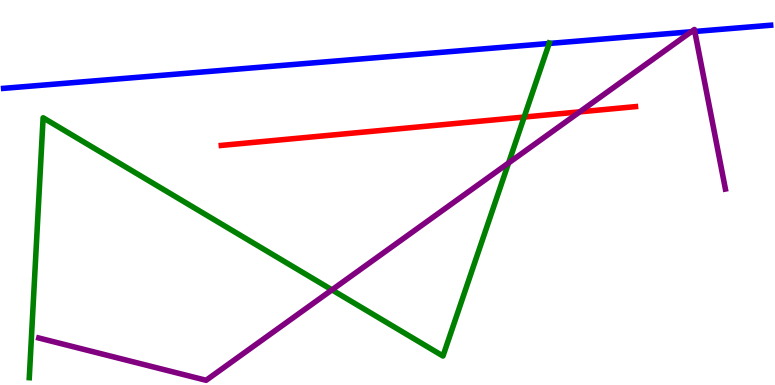[{'lines': ['blue', 'red'], 'intersections': []}, {'lines': ['green', 'red'], 'intersections': [{'x': 6.76, 'y': 6.96}]}, {'lines': ['purple', 'red'], 'intersections': [{'x': 7.48, 'y': 7.09}]}, {'lines': ['blue', 'green'], 'intersections': [{'x': 7.09, 'y': 8.87}]}, {'lines': ['blue', 'purple'], 'intersections': [{'x': 8.92, 'y': 9.17}, {'x': 8.96, 'y': 9.18}]}, {'lines': ['green', 'purple'], 'intersections': [{'x': 4.28, 'y': 2.47}, {'x': 6.56, 'y': 5.77}]}]